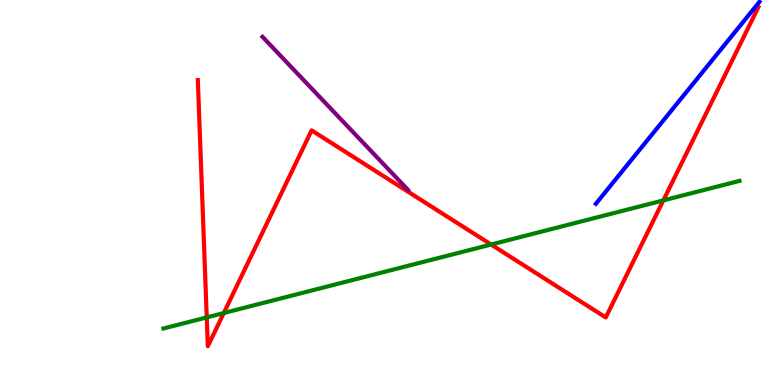[{'lines': ['blue', 'red'], 'intersections': []}, {'lines': ['green', 'red'], 'intersections': [{'x': 2.67, 'y': 1.76}, {'x': 2.89, 'y': 1.87}, {'x': 6.34, 'y': 3.65}, {'x': 8.56, 'y': 4.79}]}, {'lines': ['purple', 'red'], 'intersections': []}, {'lines': ['blue', 'green'], 'intersections': []}, {'lines': ['blue', 'purple'], 'intersections': []}, {'lines': ['green', 'purple'], 'intersections': []}]